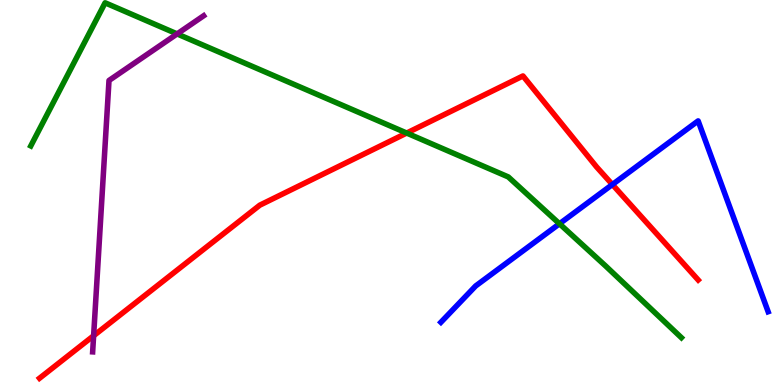[{'lines': ['blue', 'red'], 'intersections': [{'x': 7.9, 'y': 5.21}]}, {'lines': ['green', 'red'], 'intersections': [{'x': 5.25, 'y': 6.54}]}, {'lines': ['purple', 'red'], 'intersections': [{'x': 1.21, 'y': 1.28}]}, {'lines': ['blue', 'green'], 'intersections': [{'x': 7.22, 'y': 4.19}]}, {'lines': ['blue', 'purple'], 'intersections': []}, {'lines': ['green', 'purple'], 'intersections': [{'x': 2.29, 'y': 9.12}]}]